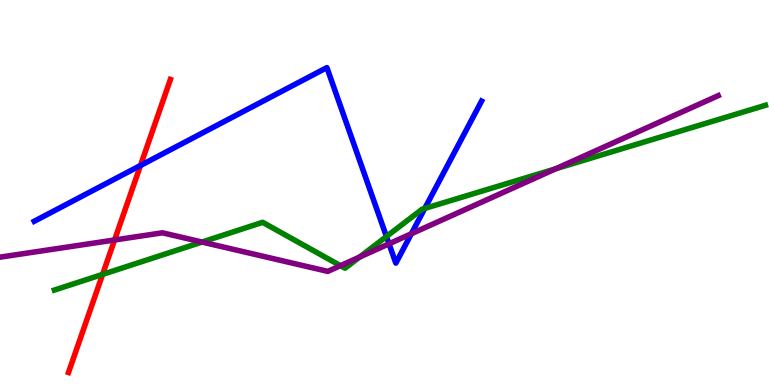[{'lines': ['blue', 'red'], 'intersections': [{'x': 1.81, 'y': 5.7}]}, {'lines': ['green', 'red'], 'intersections': [{'x': 1.32, 'y': 2.87}]}, {'lines': ['purple', 'red'], 'intersections': [{'x': 1.48, 'y': 3.77}]}, {'lines': ['blue', 'green'], 'intersections': [{'x': 4.99, 'y': 3.86}, {'x': 5.48, 'y': 4.59}]}, {'lines': ['blue', 'purple'], 'intersections': [{'x': 5.02, 'y': 3.67}, {'x': 5.31, 'y': 3.93}]}, {'lines': ['green', 'purple'], 'intersections': [{'x': 2.61, 'y': 3.71}, {'x': 4.39, 'y': 3.1}, {'x': 4.64, 'y': 3.32}, {'x': 7.17, 'y': 5.62}]}]